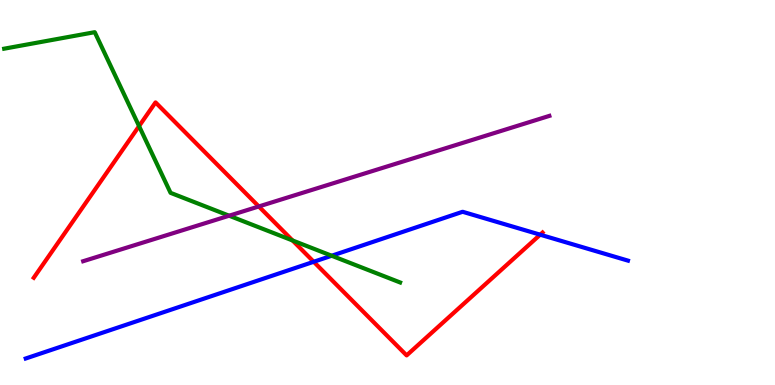[{'lines': ['blue', 'red'], 'intersections': [{'x': 4.05, 'y': 3.2}, {'x': 6.97, 'y': 3.9}]}, {'lines': ['green', 'red'], 'intersections': [{'x': 1.79, 'y': 6.72}, {'x': 3.78, 'y': 3.75}]}, {'lines': ['purple', 'red'], 'intersections': [{'x': 3.34, 'y': 4.64}]}, {'lines': ['blue', 'green'], 'intersections': [{'x': 4.28, 'y': 3.36}]}, {'lines': ['blue', 'purple'], 'intersections': []}, {'lines': ['green', 'purple'], 'intersections': [{'x': 2.96, 'y': 4.4}]}]